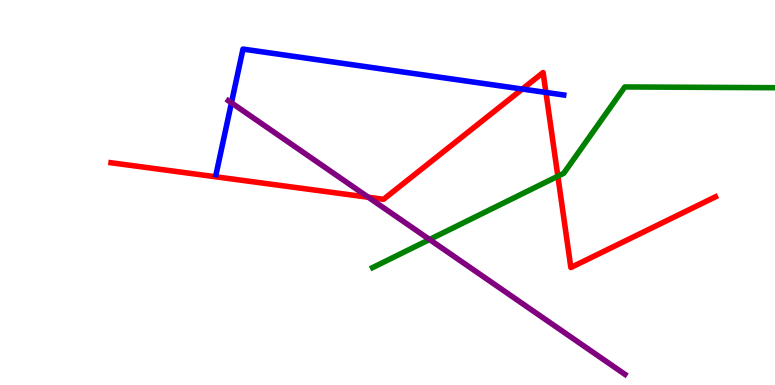[{'lines': ['blue', 'red'], 'intersections': [{'x': 6.74, 'y': 7.69}, {'x': 7.04, 'y': 7.6}]}, {'lines': ['green', 'red'], 'intersections': [{'x': 7.2, 'y': 5.42}]}, {'lines': ['purple', 'red'], 'intersections': [{'x': 4.75, 'y': 4.88}]}, {'lines': ['blue', 'green'], 'intersections': []}, {'lines': ['blue', 'purple'], 'intersections': [{'x': 2.99, 'y': 7.33}]}, {'lines': ['green', 'purple'], 'intersections': [{'x': 5.54, 'y': 3.78}]}]